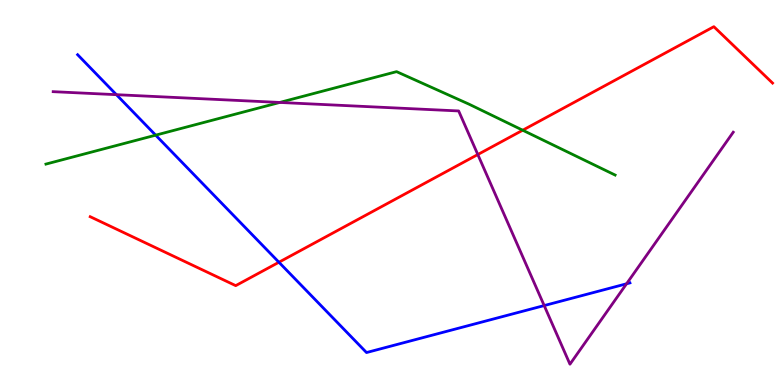[{'lines': ['blue', 'red'], 'intersections': [{'x': 3.6, 'y': 3.19}]}, {'lines': ['green', 'red'], 'intersections': [{'x': 6.74, 'y': 6.62}]}, {'lines': ['purple', 'red'], 'intersections': [{'x': 6.17, 'y': 5.99}]}, {'lines': ['blue', 'green'], 'intersections': [{'x': 2.01, 'y': 6.49}]}, {'lines': ['blue', 'purple'], 'intersections': [{'x': 1.5, 'y': 7.54}, {'x': 7.02, 'y': 2.06}, {'x': 8.08, 'y': 2.63}]}, {'lines': ['green', 'purple'], 'intersections': [{'x': 3.61, 'y': 7.34}]}]